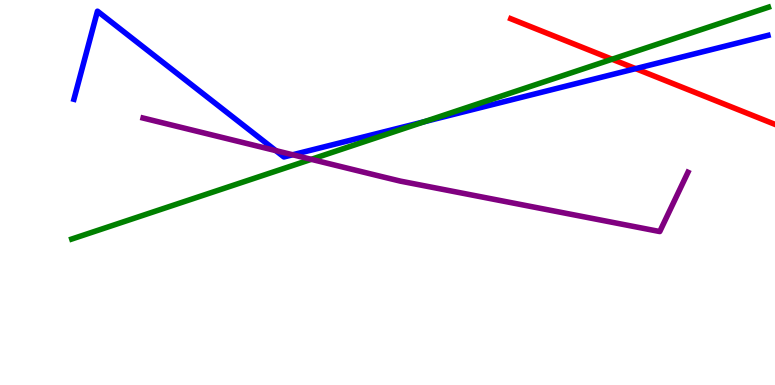[{'lines': ['blue', 'red'], 'intersections': [{'x': 8.2, 'y': 8.22}]}, {'lines': ['green', 'red'], 'intersections': [{'x': 7.9, 'y': 8.46}]}, {'lines': ['purple', 'red'], 'intersections': []}, {'lines': ['blue', 'green'], 'intersections': [{'x': 5.48, 'y': 6.84}]}, {'lines': ['blue', 'purple'], 'intersections': [{'x': 3.56, 'y': 6.09}, {'x': 3.78, 'y': 5.98}]}, {'lines': ['green', 'purple'], 'intersections': [{'x': 4.02, 'y': 5.86}]}]